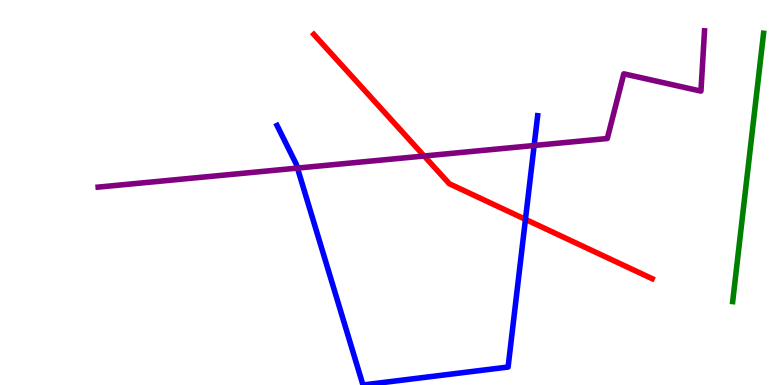[{'lines': ['blue', 'red'], 'intersections': [{'x': 6.78, 'y': 4.3}]}, {'lines': ['green', 'red'], 'intersections': []}, {'lines': ['purple', 'red'], 'intersections': [{'x': 5.47, 'y': 5.95}]}, {'lines': ['blue', 'green'], 'intersections': []}, {'lines': ['blue', 'purple'], 'intersections': [{'x': 3.84, 'y': 5.63}, {'x': 6.89, 'y': 6.22}]}, {'lines': ['green', 'purple'], 'intersections': []}]